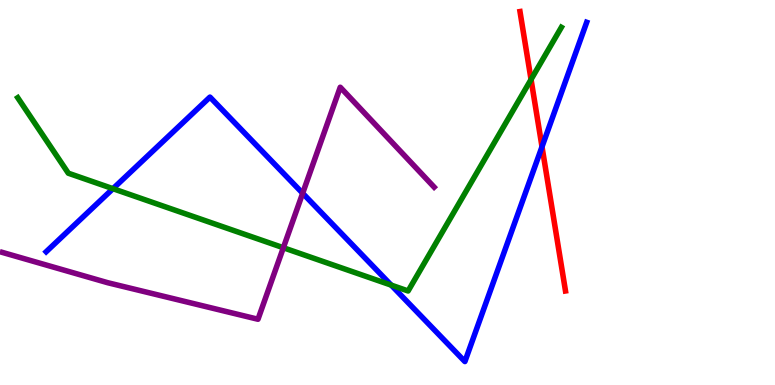[{'lines': ['blue', 'red'], 'intersections': [{'x': 6.99, 'y': 6.19}]}, {'lines': ['green', 'red'], 'intersections': [{'x': 6.85, 'y': 7.94}]}, {'lines': ['purple', 'red'], 'intersections': []}, {'lines': ['blue', 'green'], 'intersections': [{'x': 1.46, 'y': 5.1}, {'x': 5.05, 'y': 2.59}]}, {'lines': ['blue', 'purple'], 'intersections': [{'x': 3.91, 'y': 4.98}]}, {'lines': ['green', 'purple'], 'intersections': [{'x': 3.66, 'y': 3.57}]}]